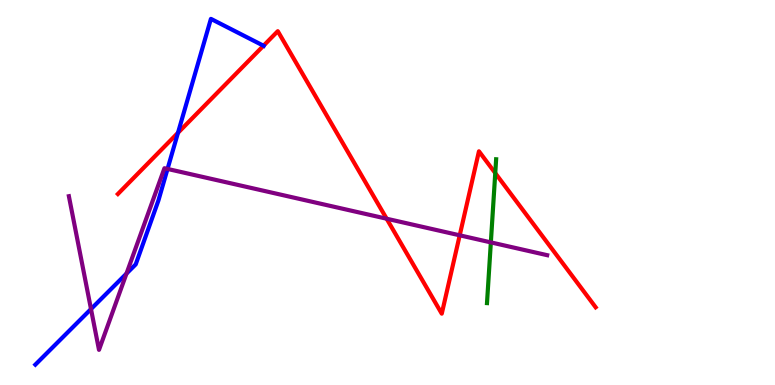[{'lines': ['blue', 'red'], 'intersections': [{'x': 2.3, 'y': 6.55}, {'x': 3.4, 'y': 8.81}]}, {'lines': ['green', 'red'], 'intersections': [{'x': 6.39, 'y': 5.5}]}, {'lines': ['purple', 'red'], 'intersections': [{'x': 4.99, 'y': 4.32}, {'x': 5.93, 'y': 3.89}]}, {'lines': ['blue', 'green'], 'intersections': []}, {'lines': ['blue', 'purple'], 'intersections': [{'x': 1.17, 'y': 1.97}, {'x': 1.63, 'y': 2.89}, {'x': 2.16, 'y': 5.61}]}, {'lines': ['green', 'purple'], 'intersections': [{'x': 6.33, 'y': 3.7}]}]